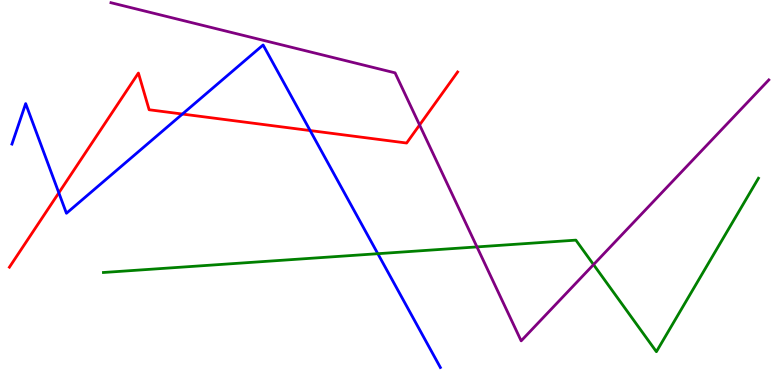[{'lines': ['blue', 'red'], 'intersections': [{'x': 0.759, 'y': 4.99}, {'x': 2.35, 'y': 7.04}, {'x': 4.0, 'y': 6.61}]}, {'lines': ['green', 'red'], 'intersections': []}, {'lines': ['purple', 'red'], 'intersections': [{'x': 5.41, 'y': 6.75}]}, {'lines': ['blue', 'green'], 'intersections': [{'x': 4.88, 'y': 3.41}]}, {'lines': ['blue', 'purple'], 'intersections': []}, {'lines': ['green', 'purple'], 'intersections': [{'x': 6.15, 'y': 3.59}, {'x': 7.66, 'y': 3.13}]}]